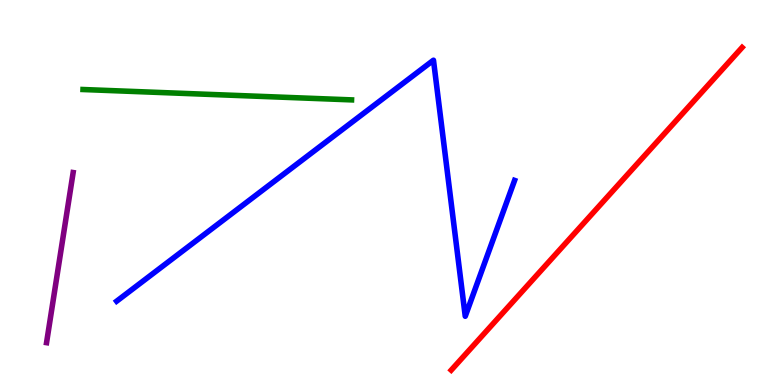[{'lines': ['blue', 'red'], 'intersections': []}, {'lines': ['green', 'red'], 'intersections': []}, {'lines': ['purple', 'red'], 'intersections': []}, {'lines': ['blue', 'green'], 'intersections': []}, {'lines': ['blue', 'purple'], 'intersections': []}, {'lines': ['green', 'purple'], 'intersections': []}]